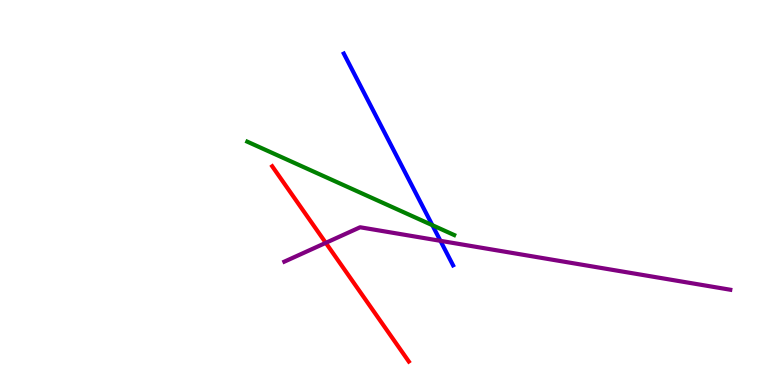[{'lines': ['blue', 'red'], 'intersections': []}, {'lines': ['green', 'red'], 'intersections': []}, {'lines': ['purple', 'red'], 'intersections': [{'x': 4.2, 'y': 3.69}]}, {'lines': ['blue', 'green'], 'intersections': [{'x': 5.58, 'y': 4.15}]}, {'lines': ['blue', 'purple'], 'intersections': [{'x': 5.68, 'y': 3.74}]}, {'lines': ['green', 'purple'], 'intersections': []}]